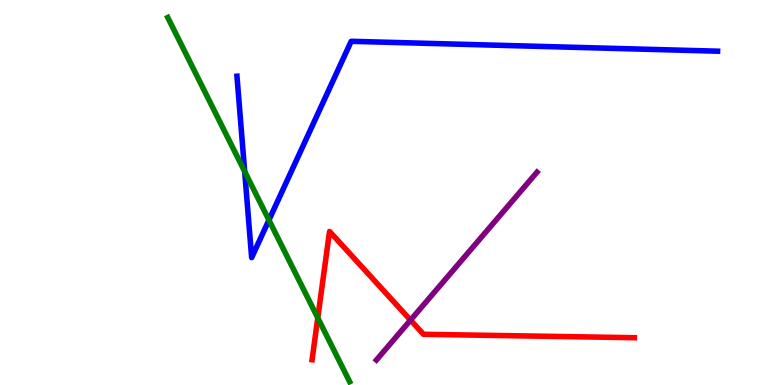[{'lines': ['blue', 'red'], 'intersections': []}, {'lines': ['green', 'red'], 'intersections': [{'x': 4.1, 'y': 1.74}]}, {'lines': ['purple', 'red'], 'intersections': [{'x': 5.3, 'y': 1.69}]}, {'lines': ['blue', 'green'], 'intersections': [{'x': 3.16, 'y': 5.55}, {'x': 3.47, 'y': 4.28}]}, {'lines': ['blue', 'purple'], 'intersections': []}, {'lines': ['green', 'purple'], 'intersections': []}]